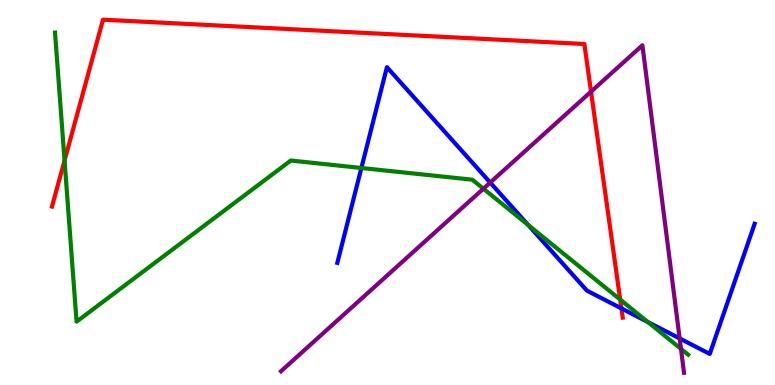[{'lines': ['blue', 'red'], 'intersections': [{'x': 8.02, 'y': 1.99}]}, {'lines': ['green', 'red'], 'intersections': [{'x': 0.833, 'y': 5.83}, {'x': 8.0, 'y': 2.22}]}, {'lines': ['purple', 'red'], 'intersections': [{'x': 7.63, 'y': 7.62}]}, {'lines': ['blue', 'green'], 'intersections': [{'x': 4.66, 'y': 5.64}, {'x': 6.82, 'y': 4.15}, {'x': 8.36, 'y': 1.64}]}, {'lines': ['blue', 'purple'], 'intersections': [{'x': 6.33, 'y': 5.26}, {'x': 8.77, 'y': 1.21}]}, {'lines': ['green', 'purple'], 'intersections': [{'x': 6.24, 'y': 5.1}, {'x': 8.79, 'y': 0.938}]}]